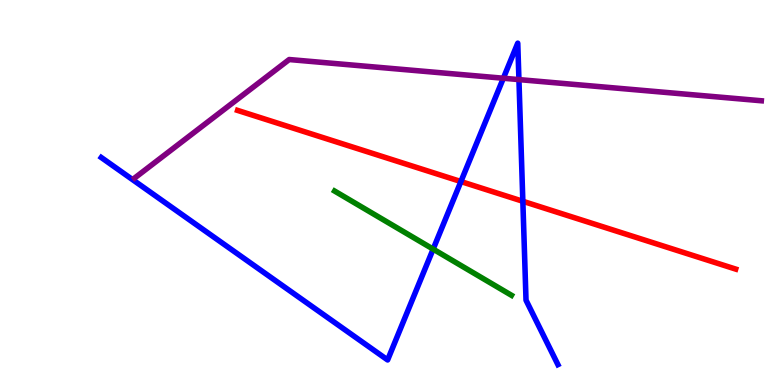[{'lines': ['blue', 'red'], 'intersections': [{'x': 5.95, 'y': 5.28}, {'x': 6.75, 'y': 4.77}]}, {'lines': ['green', 'red'], 'intersections': []}, {'lines': ['purple', 'red'], 'intersections': []}, {'lines': ['blue', 'green'], 'intersections': [{'x': 5.59, 'y': 3.53}]}, {'lines': ['blue', 'purple'], 'intersections': [{'x': 6.49, 'y': 7.97}, {'x': 6.7, 'y': 7.93}]}, {'lines': ['green', 'purple'], 'intersections': []}]